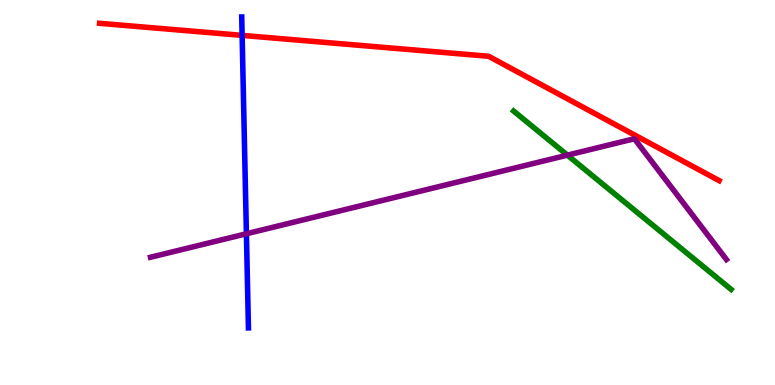[{'lines': ['blue', 'red'], 'intersections': [{'x': 3.12, 'y': 9.08}]}, {'lines': ['green', 'red'], 'intersections': []}, {'lines': ['purple', 'red'], 'intersections': []}, {'lines': ['blue', 'green'], 'intersections': []}, {'lines': ['blue', 'purple'], 'intersections': [{'x': 3.18, 'y': 3.93}]}, {'lines': ['green', 'purple'], 'intersections': [{'x': 7.32, 'y': 5.97}]}]